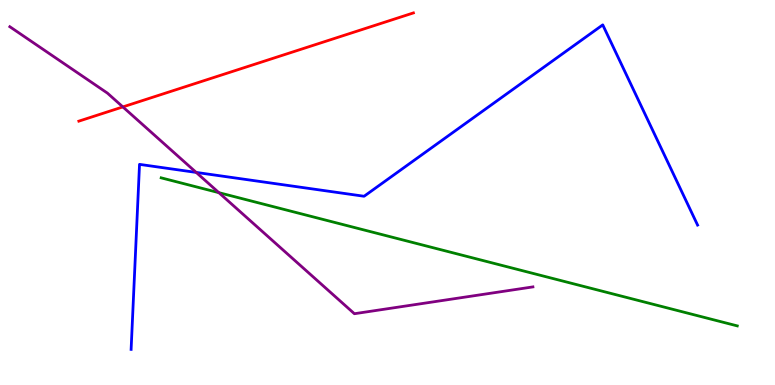[{'lines': ['blue', 'red'], 'intersections': []}, {'lines': ['green', 'red'], 'intersections': []}, {'lines': ['purple', 'red'], 'intersections': [{'x': 1.59, 'y': 7.22}]}, {'lines': ['blue', 'green'], 'intersections': []}, {'lines': ['blue', 'purple'], 'intersections': [{'x': 2.53, 'y': 5.52}]}, {'lines': ['green', 'purple'], 'intersections': [{'x': 2.82, 'y': 5.0}]}]